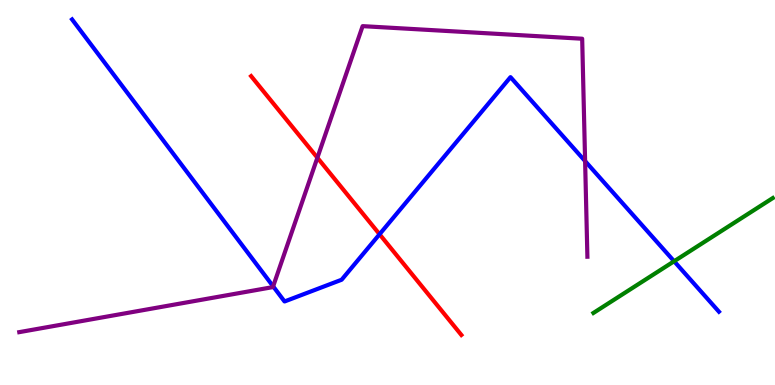[{'lines': ['blue', 'red'], 'intersections': [{'x': 4.9, 'y': 3.92}]}, {'lines': ['green', 'red'], 'intersections': []}, {'lines': ['purple', 'red'], 'intersections': [{'x': 4.1, 'y': 5.9}]}, {'lines': ['blue', 'green'], 'intersections': [{'x': 8.7, 'y': 3.21}]}, {'lines': ['blue', 'purple'], 'intersections': [{'x': 3.52, 'y': 2.56}, {'x': 7.55, 'y': 5.82}]}, {'lines': ['green', 'purple'], 'intersections': []}]